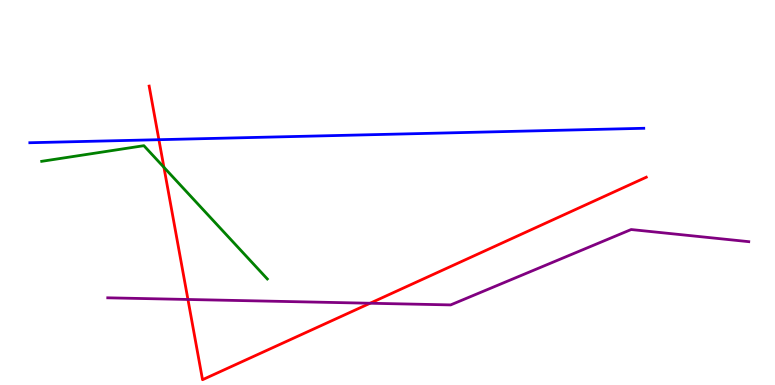[{'lines': ['blue', 'red'], 'intersections': [{'x': 2.05, 'y': 6.37}]}, {'lines': ['green', 'red'], 'intersections': [{'x': 2.12, 'y': 5.65}]}, {'lines': ['purple', 'red'], 'intersections': [{'x': 2.43, 'y': 2.22}, {'x': 4.78, 'y': 2.12}]}, {'lines': ['blue', 'green'], 'intersections': []}, {'lines': ['blue', 'purple'], 'intersections': []}, {'lines': ['green', 'purple'], 'intersections': []}]